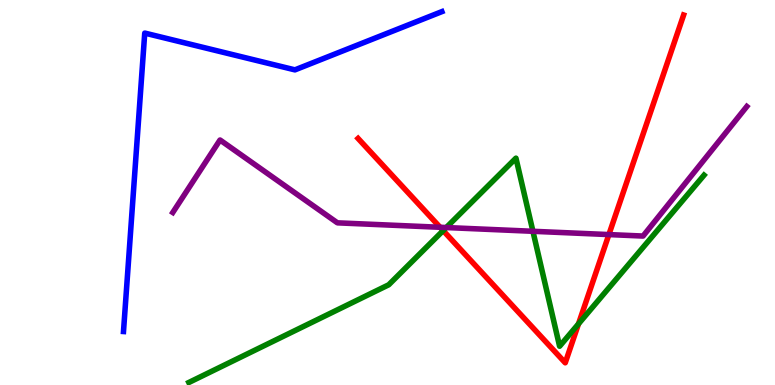[{'lines': ['blue', 'red'], 'intersections': []}, {'lines': ['green', 'red'], 'intersections': [{'x': 5.72, 'y': 4.01}, {'x': 7.46, 'y': 1.59}]}, {'lines': ['purple', 'red'], 'intersections': [{'x': 5.68, 'y': 4.1}, {'x': 7.86, 'y': 3.91}]}, {'lines': ['blue', 'green'], 'intersections': []}, {'lines': ['blue', 'purple'], 'intersections': []}, {'lines': ['green', 'purple'], 'intersections': [{'x': 5.76, 'y': 4.09}, {'x': 6.88, 'y': 3.99}]}]